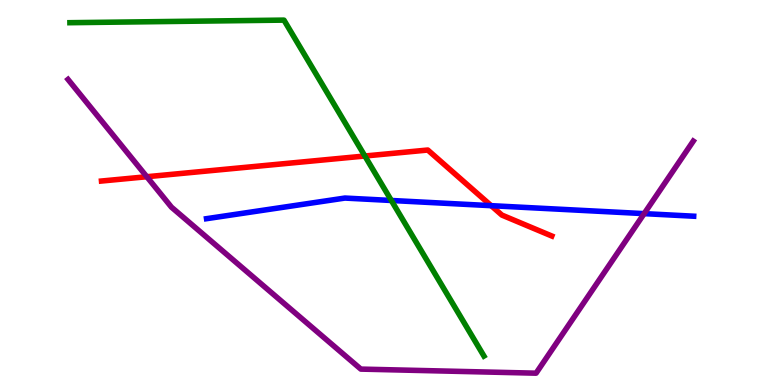[{'lines': ['blue', 'red'], 'intersections': [{'x': 6.34, 'y': 4.66}]}, {'lines': ['green', 'red'], 'intersections': [{'x': 4.71, 'y': 5.95}]}, {'lines': ['purple', 'red'], 'intersections': [{'x': 1.89, 'y': 5.41}]}, {'lines': ['blue', 'green'], 'intersections': [{'x': 5.05, 'y': 4.79}]}, {'lines': ['blue', 'purple'], 'intersections': [{'x': 8.31, 'y': 4.45}]}, {'lines': ['green', 'purple'], 'intersections': []}]